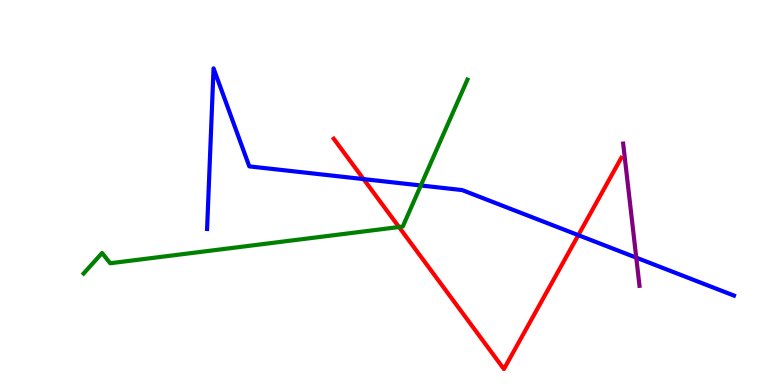[{'lines': ['blue', 'red'], 'intersections': [{'x': 4.69, 'y': 5.35}, {'x': 7.46, 'y': 3.89}]}, {'lines': ['green', 'red'], 'intersections': [{'x': 5.15, 'y': 4.1}]}, {'lines': ['purple', 'red'], 'intersections': []}, {'lines': ['blue', 'green'], 'intersections': [{'x': 5.43, 'y': 5.18}]}, {'lines': ['blue', 'purple'], 'intersections': [{'x': 8.21, 'y': 3.31}]}, {'lines': ['green', 'purple'], 'intersections': []}]